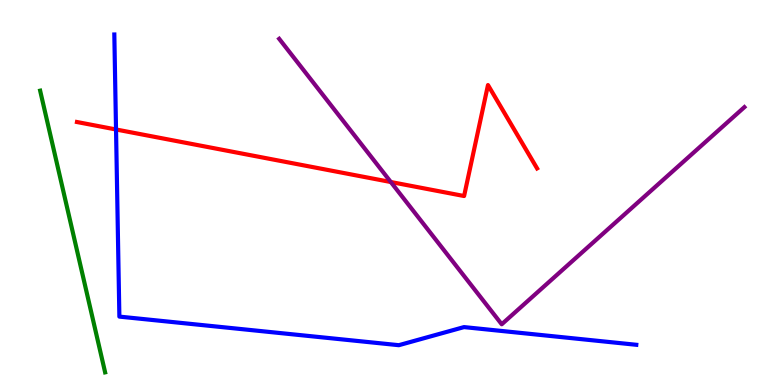[{'lines': ['blue', 'red'], 'intersections': [{'x': 1.5, 'y': 6.64}]}, {'lines': ['green', 'red'], 'intersections': []}, {'lines': ['purple', 'red'], 'intersections': [{'x': 5.04, 'y': 5.27}]}, {'lines': ['blue', 'green'], 'intersections': []}, {'lines': ['blue', 'purple'], 'intersections': []}, {'lines': ['green', 'purple'], 'intersections': []}]